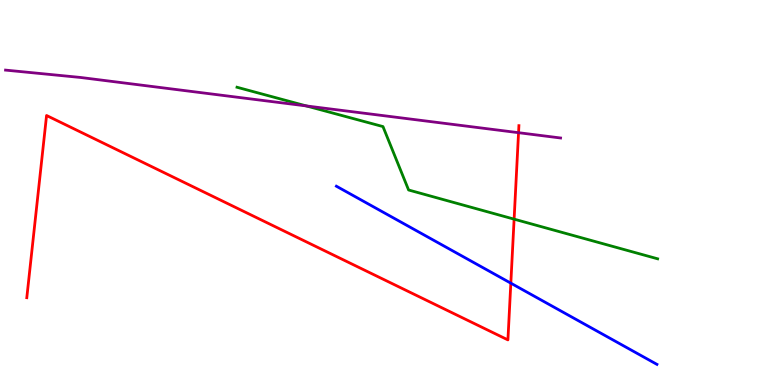[{'lines': ['blue', 'red'], 'intersections': [{'x': 6.59, 'y': 2.65}]}, {'lines': ['green', 'red'], 'intersections': [{'x': 6.63, 'y': 4.31}]}, {'lines': ['purple', 'red'], 'intersections': [{'x': 6.69, 'y': 6.55}]}, {'lines': ['blue', 'green'], 'intersections': []}, {'lines': ['blue', 'purple'], 'intersections': []}, {'lines': ['green', 'purple'], 'intersections': [{'x': 3.95, 'y': 7.25}]}]